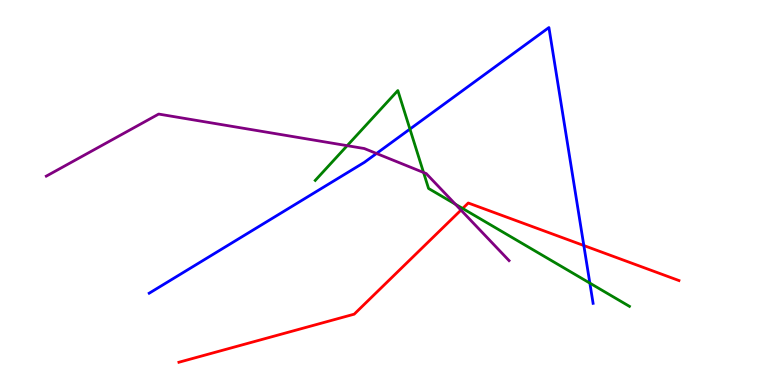[{'lines': ['blue', 'red'], 'intersections': [{'x': 7.53, 'y': 3.62}]}, {'lines': ['green', 'red'], 'intersections': [{'x': 5.97, 'y': 4.59}]}, {'lines': ['purple', 'red'], 'intersections': [{'x': 5.95, 'y': 4.54}]}, {'lines': ['blue', 'green'], 'intersections': [{'x': 5.29, 'y': 6.65}, {'x': 7.61, 'y': 2.65}]}, {'lines': ['blue', 'purple'], 'intersections': [{'x': 4.86, 'y': 6.01}]}, {'lines': ['green', 'purple'], 'intersections': [{'x': 4.48, 'y': 6.22}, {'x': 5.47, 'y': 5.52}, {'x': 5.88, 'y': 4.7}]}]